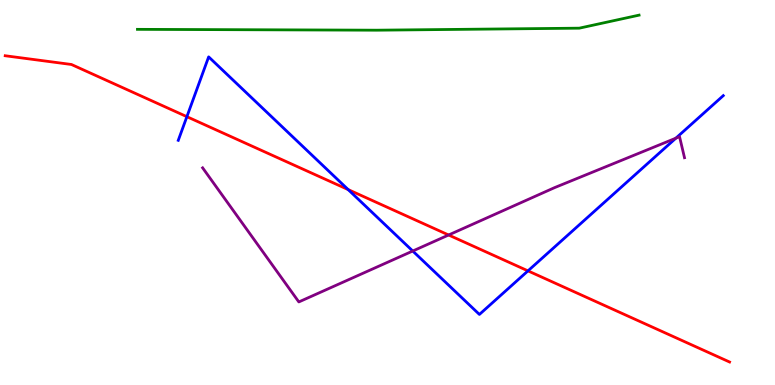[{'lines': ['blue', 'red'], 'intersections': [{'x': 2.41, 'y': 6.97}, {'x': 4.49, 'y': 5.08}, {'x': 6.81, 'y': 2.96}]}, {'lines': ['green', 'red'], 'intersections': []}, {'lines': ['purple', 'red'], 'intersections': [{'x': 5.79, 'y': 3.9}]}, {'lines': ['blue', 'green'], 'intersections': []}, {'lines': ['blue', 'purple'], 'intersections': [{'x': 5.33, 'y': 3.48}, {'x': 8.72, 'y': 6.41}]}, {'lines': ['green', 'purple'], 'intersections': []}]